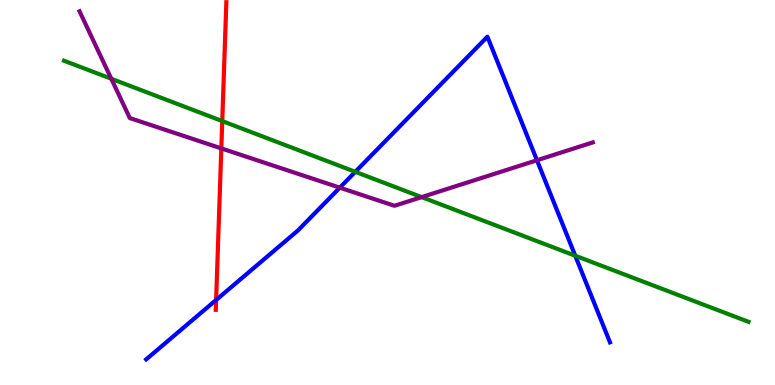[{'lines': ['blue', 'red'], 'intersections': [{'x': 2.79, 'y': 2.21}]}, {'lines': ['green', 'red'], 'intersections': [{'x': 2.87, 'y': 6.85}]}, {'lines': ['purple', 'red'], 'intersections': [{'x': 2.86, 'y': 6.15}]}, {'lines': ['blue', 'green'], 'intersections': [{'x': 4.58, 'y': 5.54}, {'x': 7.42, 'y': 3.36}]}, {'lines': ['blue', 'purple'], 'intersections': [{'x': 4.38, 'y': 5.13}, {'x': 6.93, 'y': 5.84}]}, {'lines': ['green', 'purple'], 'intersections': [{'x': 1.44, 'y': 7.95}, {'x': 5.44, 'y': 4.88}]}]